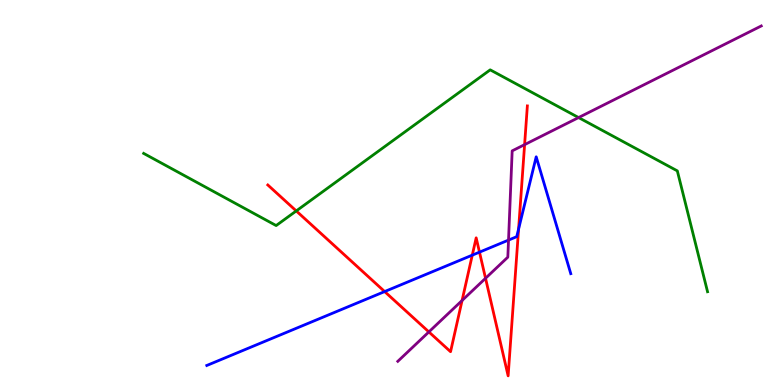[{'lines': ['blue', 'red'], 'intersections': [{'x': 4.96, 'y': 2.43}, {'x': 6.09, 'y': 3.37}, {'x': 6.19, 'y': 3.45}, {'x': 6.69, 'y': 4.05}]}, {'lines': ['green', 'red'], 'intersections': [{'x': 3.82, 'y': 4.52}]}, {'lines': ['purple', 'red'], 'intersections': [{'x': 5.53, 'y': 1.38}, {'x': 5.96, 'y': 2.2}, {'x': 6.27, 'y': 2.77}, {'x': 6.77, 'y': 6.24}]}, {'lines': ['blue', 'green'], 'intersections': []}, {'lines': ['blue', 'purple'], 'intersections': [{'x': 6.56, 'y': 3.76}]}, {'lines': ['green', 'purple'], 'intersections': [{'x': 7.47, 'y': 6.95}]}]